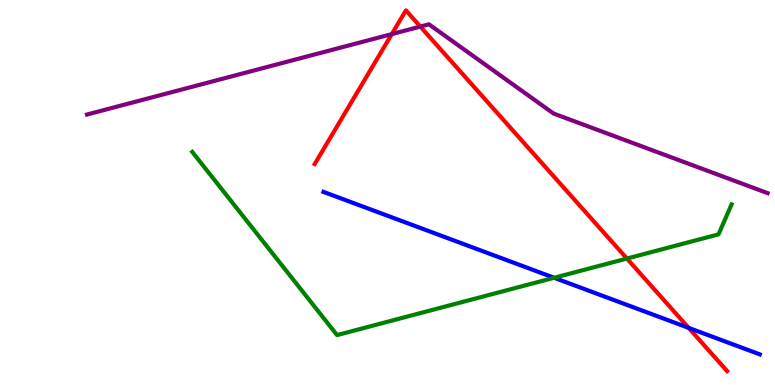[{'lines': ['blue', 'red'], 'intersections': [{'x': 8.89, 'y': 1.48}]}, {'lines': ['green', 'red'], 'intersections': [{'x': 8.09, 'y': 3.28}]}, {'lines': ['purple', 'red'], 'intersections': [{'x': 5.06, 'y': 9.11}, {'x': 5.42, 'y': 9.31}]}, {'lines': ['blue', 'green'], 'intersections': [{'x': 7.15, 'y': 2.79}]}, {'lines': ['blue', 'purple'], 'intersections': []}, {'lines': ['green', 'purple'], 'intersections': []}]